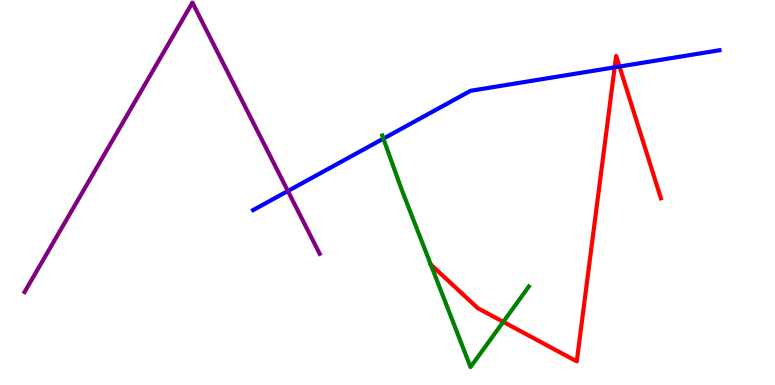[{'lines': ['blue', 'red'], 'intersections': [{'x': 7.93, 'y': 8.25}, {'x': 7.99, 'y': 8.27}]}, {'lines': ['green', 'red'], 'intersections': [{'x': 5.56, 'y': 3.13}, {'x': 6.49, 'y': 1.64}]}, {'lines': ['purple', 'red'], 'intersections': []}, {'lines': ['blue', 'green'], 'intersections': [{'x': 4.95, 'y': 6.4}]}, {'lines': ['blue', 'purple'], 'intersections': [{'x': 3.71, 'y': 5.04}]}, {'lines': ['green', 'purple'], 'intersections': []}]